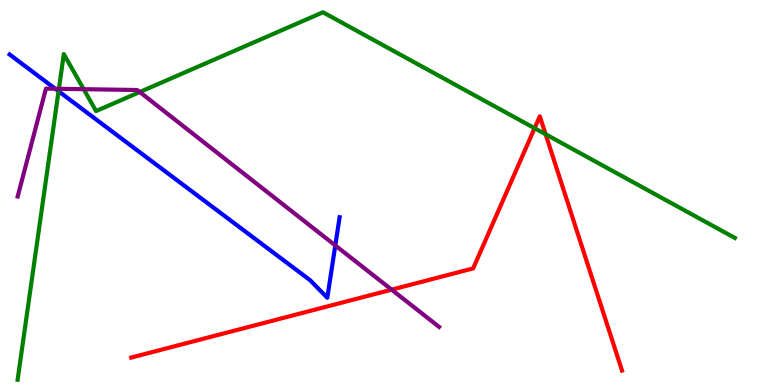[{'lines': ['blue', 'red'], 'intersections': []}, {'lines': ['green', 'red'], 'intersections': [{'x': 6.9, 'y': 6.67}, {'x': 7.04, 'y': 6.51}]}, {'lines': ['purple', 'red'], 'intersections': [{'x': 5.05, 'y': 2.48}]}, {'lines': ['blue', 'green'], 'intersections': [{'x': 0.755, 'y': 7.63}]}, {'lines': ['blue', 'purple'], 'intersections': [{'x': 0.713, 'y': 7.69}, {'x': 4.33, 'y': 3.62}]}, {'lines': ['green', 'purple'], 'intersections': [{'x': 0.76, 'y': 7.69}, {'x': 1.08, 'y': 7.68}, {'x': 1.8, 'y': 7.61}]}]